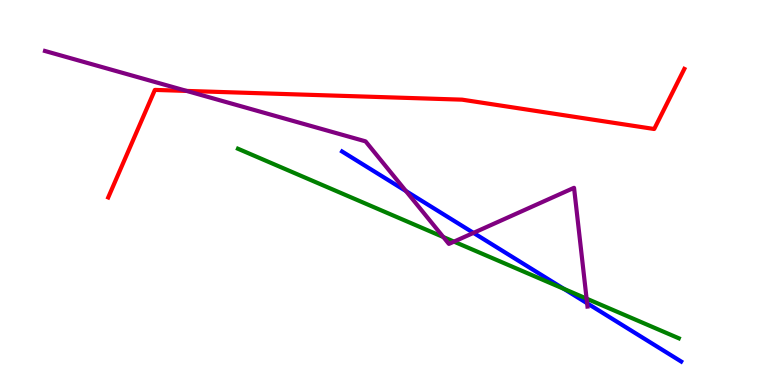[{'lines': ['blue', 'red'], 'intersections': []}, {'lines': ['green', 'red'], 'intersections': []}, {'lines': ['purple', 'red'], 'intersections': [{'x': 2.41, 'y': 7.64}]}, {'lines': ['blue', 'green'], 'intersections': [{'x': 7.28, 'y': 2.5}]}, {'lines': ['blue', 'purple'], 'intersections': [{'x': 5.24, 'y': 5.04}, {'x': 6.11, 'y': 3.95}, {'x': 7.58, 'y': 2.12}]}, {'lines': ['green', 'purple'], 'intersections': [{'x': 5.72, 'y': 3.84}, {'x': 5.86, 'y': 3.72}, {'x': 7.57, 'y': 2.24}]}]